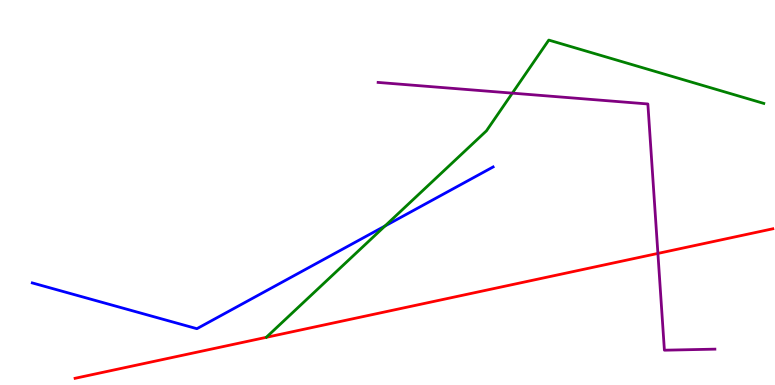[{'lines': ['blue', 'red'], 'intersections': []}, {'lines': ['green', 'red'], 'intersections': []}, {'lines': ['purple', 'red'], 'intersections': [{'x': 8.49, 'y': 3.42}]}, {'lines': ['blue', 'green'], 'intersections': [{'x': 4.97, 'y': 4.13}]}, {'lines': ['blue', 'purple'], 'intersections': []}, {'lines': ['green', 'purple'], 'intersections': [{'x': 6.61, 'y': 7.58}]}]